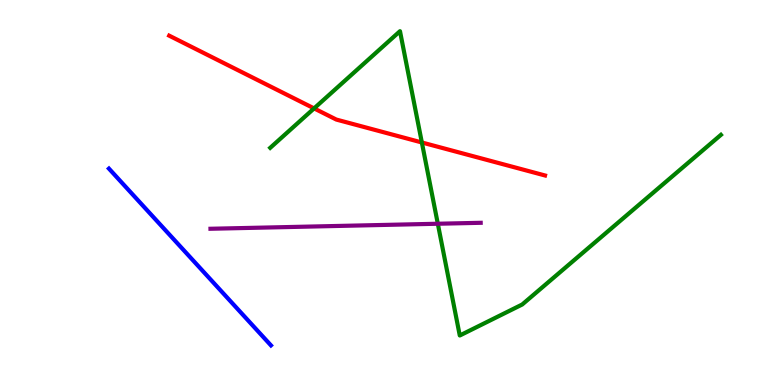[{'lines': ['blue', 'red'], 'intersections': []}, {'lines': ['green', 'red'], 'intersections': [{'x': 4.05, 'y': 7.18}, {'x': 5.44, 'y': 6.3}]}, {'lines': ['purple', 'red'], 'intersections': []}, {'lines': ['blue', 'green'], 'intersections': []}, {'lines': ['blue', 'purple'], 'intersections': []}, {'lines': ['green', 'purple'], 'intersections': [{'x': 5.65, 'y': 4.19}]}]